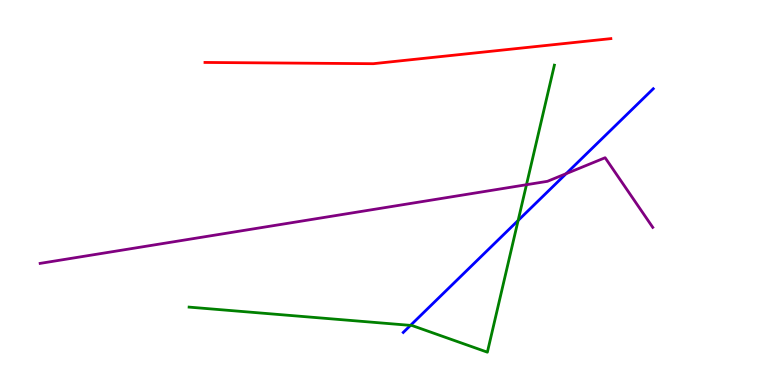[{'lines': ['blue', 'red'], 'intersections': []}, {'lines': ['green', 'red'], 'intersections': []}, {'lines': ['purple', 'red'], 'intersections': []}, {'lines': ['blue', 'green'], 'intersections': [{'x': 5.3, 'y': 1.55}, {'x': 6.69, 'y': 4.27}]}, {'lines': ['blue', 'purple'], 'intersections': [{'x': 7.31, 'y': 5.49}]}, {'lines': ['green', 'purple'], 'intersections': [{'x': 6.79, 'y': 5.2}]}]